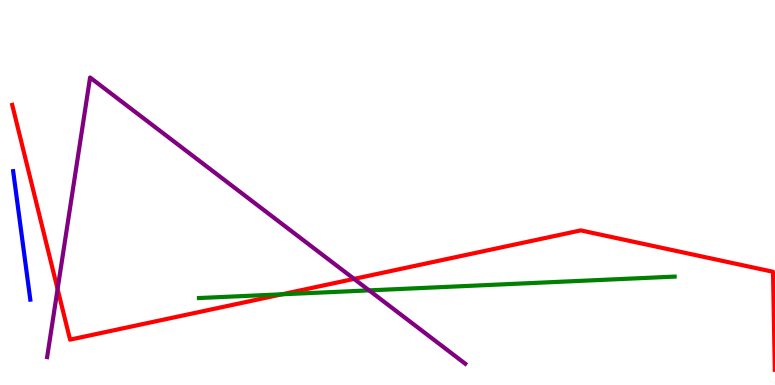[{'lines': ['blue', 'red'], 'intersections': []}, {'lines': ['green', 'red'], 'intersections': [{'x': 3.64, 'y': 2.36}]}, {'lines': ['purple', 'red'], 'intersections': [{'x': 0.743, 'y': 2.49}, {'x': 4.57, 'y': 2.76}]}, {'lines': ['blue', 'green'], 'intersections': []}, {'lines': ['blue', 'purple'], 'intersections': []}, {'lines': ['green', 'purple'], 'intersections': [{'x': 4.76, 'y': 2.46}]}]